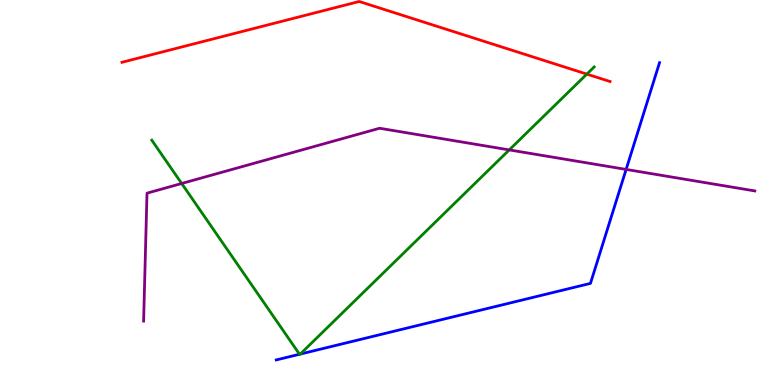[{'lines': ['blue', 'red'], 'intersections': []}, {'lines': ['green', 'red'], 'intersections': [{'x': 7.57, 'y': 8.08}]}, {'lines': ['purple', 'red'], 'intersections': []}, {'lines': ['blue', 'green'], 'intersections': [{'x': 3.87, 'y': 0.798}, {'x': 3.87, 'y': 0.803}]}, {'lines': ['blue', 'purple'], 'intersections': [{'x': 8.08, 'y': 5.6}]}, {'lines': ['green', 'purple'], 'intersections': [{'x': 2.34, 'y': 5.23}, {'x': 6.57, 'y': 6.11}]}]